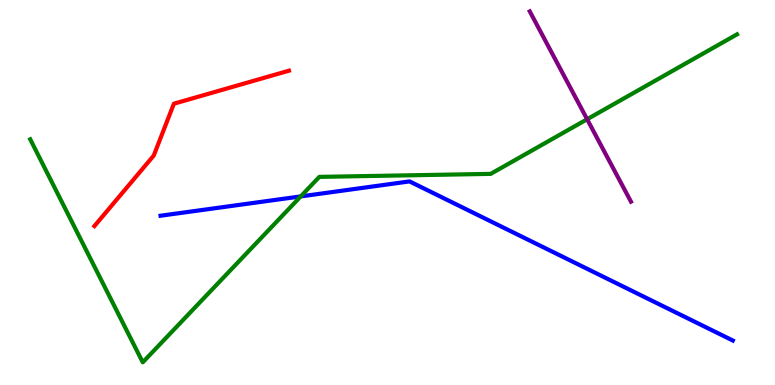[{'lines': ['blue', 'red'], 'intersections': []}, {'lines': ['green', 'red'], 'intersections': []}, {'lines': ['purple', 'red'], 'intersections': []}, {'lines': ['blue', 'green'], 'intersections': [{'x': 3.88, 'y': 4.9}]}, {'lines': ['blue', 'purple'], 'intersections': []}, {'lines': ['green', 'purple'], 'intersections': [{'x': 7.58, 'y': 6.9}]}]